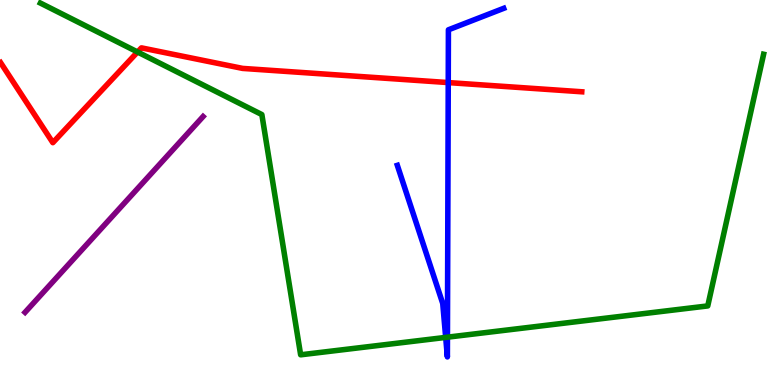[{'lines': ['blue', 'red'], 'intersections': [{'x': 5.78, 'y': 7.86}]}, {'lines': ['green', 'red'], 'intersections': [{'x': 1.78, 'y': 8.65}]}, {'lines': ['purple', 'red'], 'intersections': []}, {'lines': ['blue', 'green'], 'intersections': [{'x': 5.75, 'y': 1.24}, {'x': 5.77, 'y': 1.24}]}, {'lines': ['blue', 'purple'], 'intersections': []}, {'lines': ['green', 'purple'], 'intersections': []}]